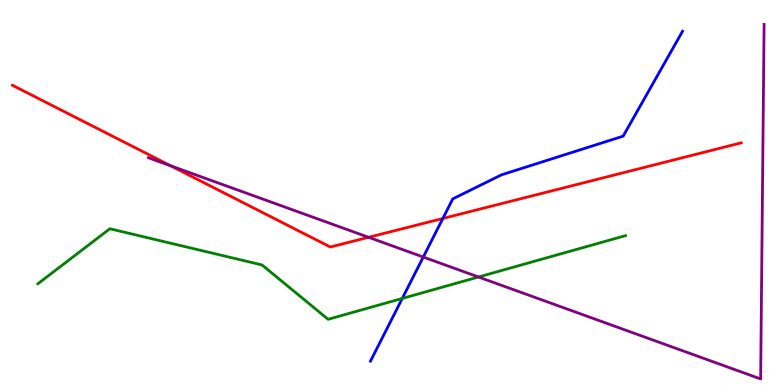[{'lines': ['blue', 'red'], 'intersections': [{'x': 5.71, 'y': 4.33}]}, {'lines': ['green', 'red'], 'intersections': []}, {'lines': ['purple', 'red'], 'intersections': [{'x': 2.2, 'y': 5.69}, {'x': 4.76, 'y': 3.84}]}, {'lines': ['blue', 'green'], 'intersections': [{'x': 5.19, 'y': 2.25}]}, {'lines': ['blue', 'purple'], 'intersections': [{'x': 5.46, 'y': 3.32}]}, {'lines': ['green', 'purple'], 'intersections': [{'x': 6.17, 'y': 2.81}]}]